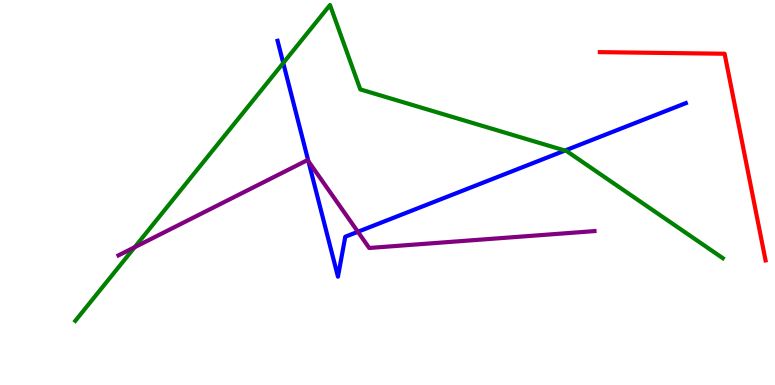[{'lines': ['blue', 'red'], 'intersections': []}, {'lines': ['green', 'red'], 'intersections': []}, {'lines': ['purple', 'red'], 'intersections': []}, {'lines': ['blue', 'green'], 'intersections': [{'x': 3.65, 'y': 8.36}, {'x': 7.29, 'y': 6.09}]}, {'lines': ['blue', 'purple'], 'intersections': [{'x': 3.98, 'y': 5.81}, {'x': 4.62, 'y': 3.98}]}, {'lines': ['green', 'purple'], 'intersections': [{'x': 1.74, 'y': 3.58}]}]